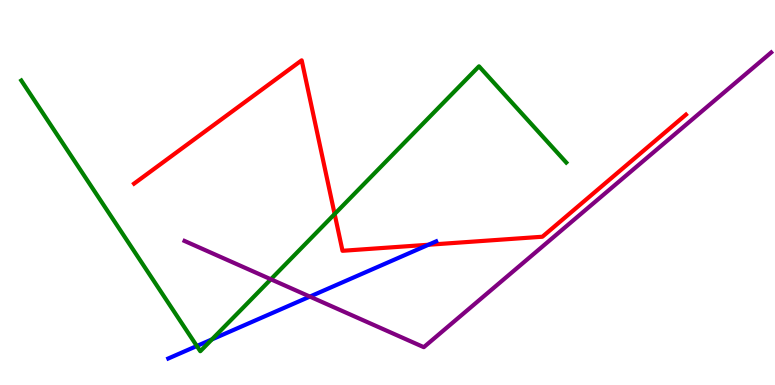[{'lines': ['blue', 'red'], 'intersections': [{'x': 5.53, 'y': 3.64}]}, {'lines': ['green', 'red'], 'intersections': [{'x': 4.32, 'y': 4.44}]}, {'lines': ['purple', 'red'], 'intersections': []}, {'lines': ['blue', 'green'], 'intersections': [{'x': 2.54, 'y': 1.01}, {'x': 2.73, 'y': 1.18}]}, {'lines': ['blue', 'purple'], 'intersections': [{'x': 4.0, 'y': 2.3}]}, {'lines': ['green', 'purple'], 'intersections': [{'x': 3.49, 'y': 2.75}]}]